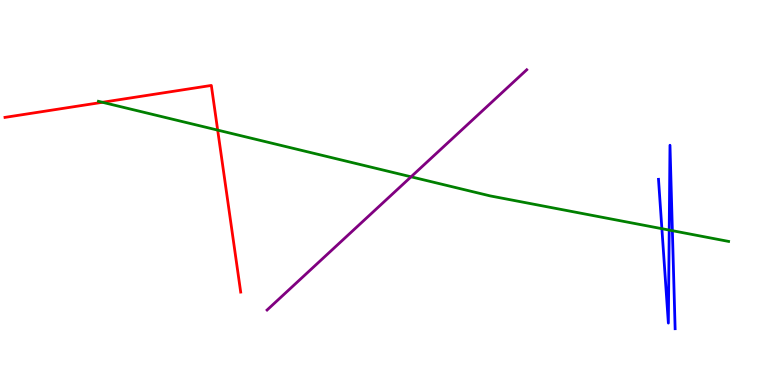[{'lines': ['blue', 'red'], 'intersections': []}, {'lines': ['green', 'red'], 'intersections': [{'x': 1.32, 'y': 7.34}, {'x': 2.81, 'y': 6.62}]}, {'lines': ['purple', 'red'], 'intersections': []}, {'lines': ['blue', 'green'], 'intersections': [{'x': 8.54, 'y': 4.06}, {'x': 8.63, 'y': 4.02}, {'x': 8.68, 'y': 4.01}]}, {'lines': ['blue', 'purple'], 'intersections': []}, {'lines': ['green', 'purple'], 'intersections': [{'x': 5.3, 'y': 5.41}]}]